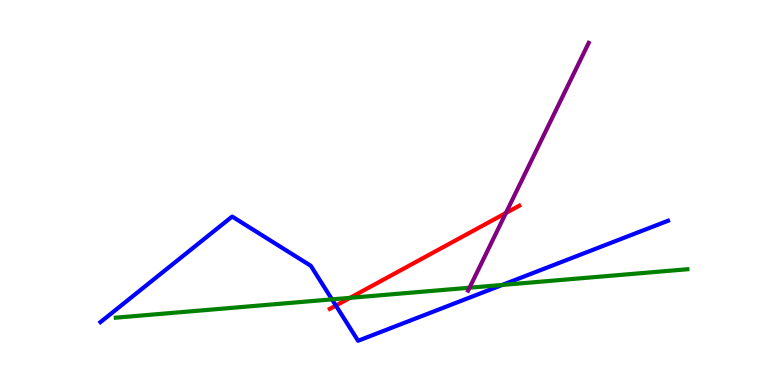[{'lines': ['blue', 'red'], 'intersections': [{'x': 4.33, 'y': 2.06}]}, {'lines': ['green', 'red'], 'intersections': [{'x': 4.52, 'y': 2.26}]}, {'lines': ['purple', 'red'], 'intersections': [{'x': 6.53, 'y': 4.47}]}, {'lines': ['blue', 'green'], 'intersections': [{'x': 4.28, 'y': 2.22}, {'x': 6.48, 'y': 2.6}]}, {'lines': ['blue', 'purple'], 'intersections': []}, {'lines': ['green', 'purple'], 'intersections': [{'x': 6.06, 'y': 2.53}]}]